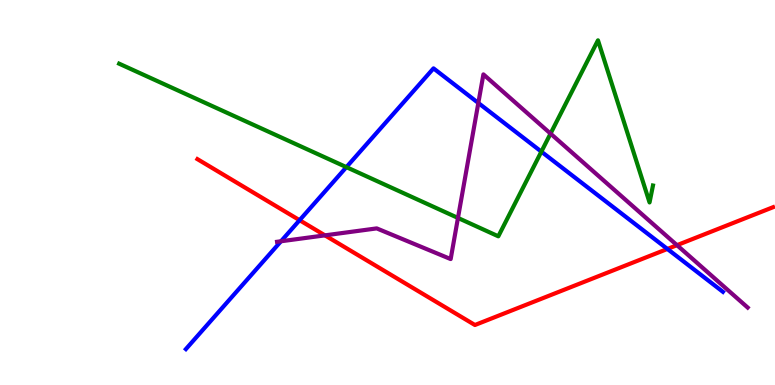[{'lines': ['blue', 'red'], 'intersections': [{'x': 3.87, 'y': 4.28}, {'x': 8.61, 'y': 3.53}]}, {'lines': ['green', 'red'], 'intersections': []}, {'lines': ['purple', 'red'], 'intersections': [{'x': 4.19, 'y': 3.89}, {'x': 8.74, 'y': 3.63}]}, {'lines': ['blue', 'green'], 'intersections': [{'x': 4.47, 'y': 5.66}, {'x': 6.99, 'y': 6.06}]}, {'lines': ['blue', 'purple'], 'intersections': [{'x': 3.63, 'y': 3.73}, {'x': 6.17, 'y': 7.33}]}, {'lines': ['green', 'purple'], 'intersections': [{'x': 5.91, 'y': 4.34}, {'x': 7.1, 'y': 6.53}]}]